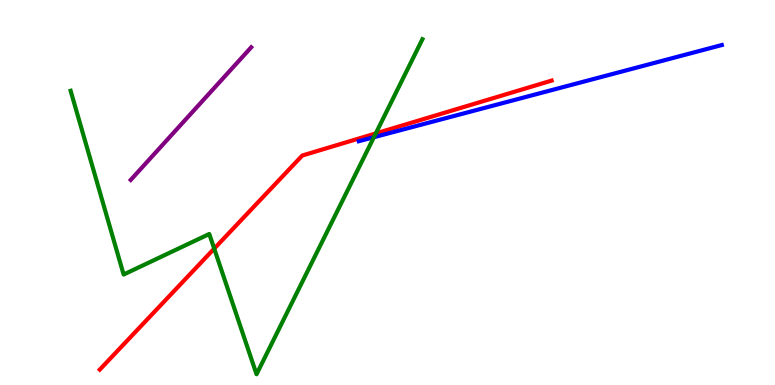[{'lines': ['blue', 'red'], 'intersections': []}, {'lines': ['green', 'red'], 'intersections': [{'x': 2.76, 'y': 3.54}, {'x': 4.85, 'y': 6.53}]}, {'lines': ['purple', 'red'], 'intersections': []}, {'lines': ['blue', 'green'], 'intersections': [{'x': 4.82, 'y': 6.44}]}, {'lines': ['blue', 'purple'], 'intersections': []}, {'lines': ['green', 'purple'], 'intersections': []}]